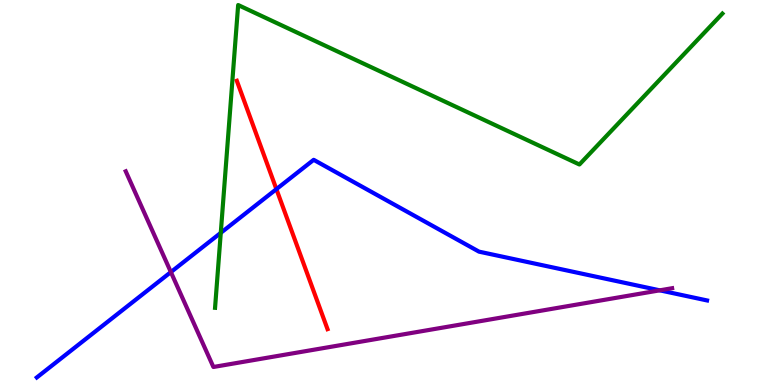[{'lines': ['blue', 'red'], 'intersections': [{'x': 3.57, 'y': 5.09}]}, {'lines': ['green', 'red'], 'intersections': []}, {'lines': ['purple', 'red'], 'intersections': []}, {'lines': ['blue', 'green'], 'intersections': [{'x': 2.85, 'y': 3.95}]}, {'lines': ['blue', 'purple'], 'intersections': [{'x': 2.2, 'y': 2.93}, {'x': 8.51, 'y': 2.46}]}, {'lines': ['green', 'purple'], 'intersections': []}]